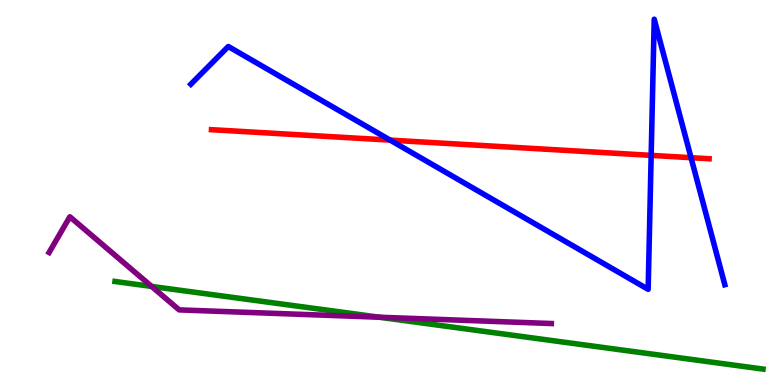[{'lines': ['blue', 'red'], 'intersections': [{'x': 5.03, 'y': 6.36}, {'x': 8.4, 'y': 5.96}, {'x': 8.92, 'y': 5.9}]}, {'lines': ['green', 'red'], 'intersections': []}, {'lines': ['purple', 'red'], 'intersections': []}, {'lines': ['blue', 'green'], 'intersections': []}, {'lines': ['blue', 'purple'], 'intersections': []}, {'lines': ['green', 'purple'], 'intersections': [{'x': 1.96, 'y': 2.56}, {'x': 4.9, 'y': 1.76}]}]